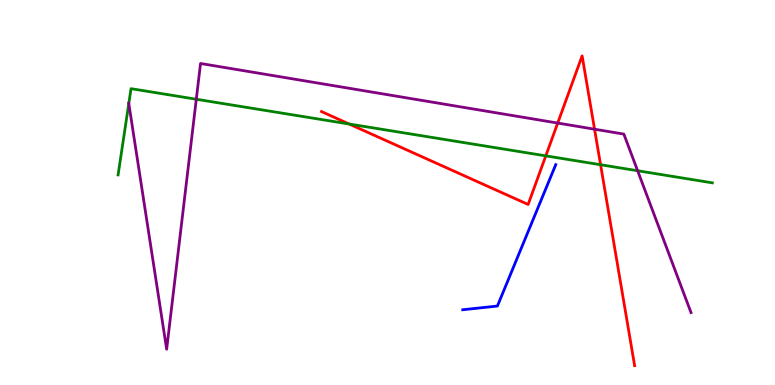[{'lines': ['blue', 'red'], 'intersections': []}, {'lines': ['green', 'red'], 'intersections': [{'x': 4.5, 'y': 6.78}, {'x': 7.04, 'y': 5.95}, {'x': 7.75, 'y': 5.72}]}, {'lines': ['purple', 'red'], 'intersections': [{'x': 7.2, 'y': 6.8}, {'x': 7.67, 'y': 6.64}]}, {'lines': ['blue', 'green'], 'intersections': []}, {'lines': ['blue', 'purple'], 'intersections': []}, {'lines': ['green', 'purple'], 'intersections': [{'x': 1.66, 'y': 7.31}, {'x': 2.53, 'y': 7.42}, {'x': 8.23, 'y': 5.57}]}]